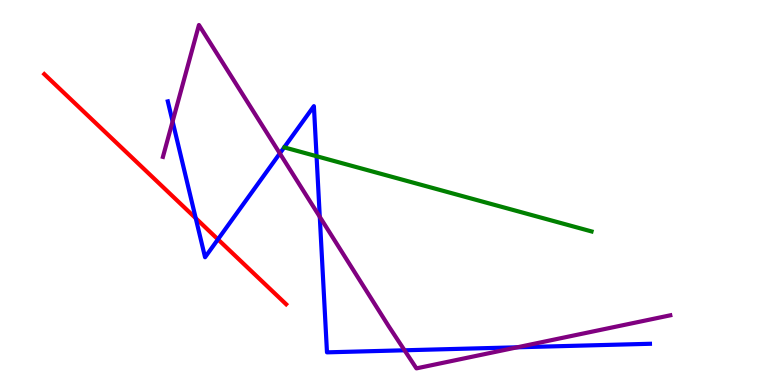[{'lines': ['blue', 'red'], 'intersections': [{'x': 2.53, 'y': 4.33}, {'x': 2.81, 'y': 3.78}]}, {'lines': ['green', 'red'], 'intersections': []}, {'lines': ['purple', 'red'], 'intersections': []}, {'lines': ['blue', 'green'], 'intersections': [{'x': 4.08, 'y': 5.94}]}, {'lines': ['blue', 'purple'], 'intersections': [{'x': 2.23, 'y': 6.85}, {'x': 3.61, 'y': 6.02}, {'x': 4.13, 'y': 4.37}, {'x': 5.22, 'y': 0.902}, {'x': 6.67, 'y': 0.979}]}, {'lines': ['green', 'purple'], 'intersections': []}]